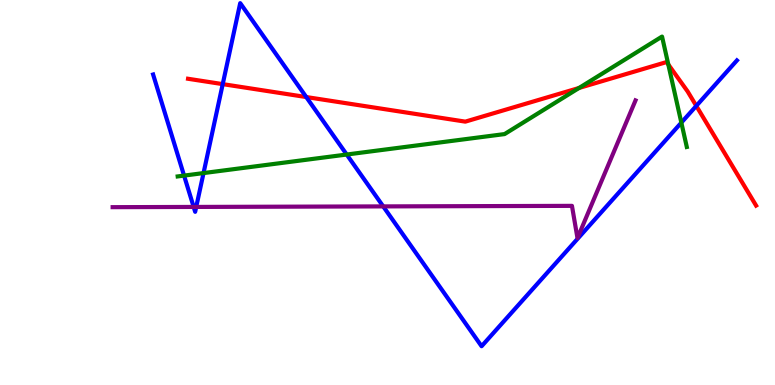[{'lines': ['blue', 'red'], 'intersections': [{'x': 2.87, 'y': 7.81}, {'x': 3.95, 'y': 7.48}, {'x': 8.98, 'y': 7.25}]}, {'lines': ['green', 'red'], 'intersections': [{'x': 7.47, 'y': 7.71}, {'x': 8.62, 'y': 8.33}]}, {'lines': ['purple', 'red'], 'intersections': []}, {'lines': ['blue', 'green'], 'intersections': [{'x': 2.38, 'y': 5.44}, {'x': 2.63, 'y': 5.5}, {'x': 4.47, 'y': 5.99}, {'x': 8.79, 'y': 6.81}]}, {'lines': ['blue', 'purple'], 'intersections': [{'x': 2.5, 'y': 4.63}, {'x': 2.53, 'y': 4.63}, {'x': 4.94, 'y': 4.64}]}, {'lines': ['green', 'purple'], 'intersections': []}]